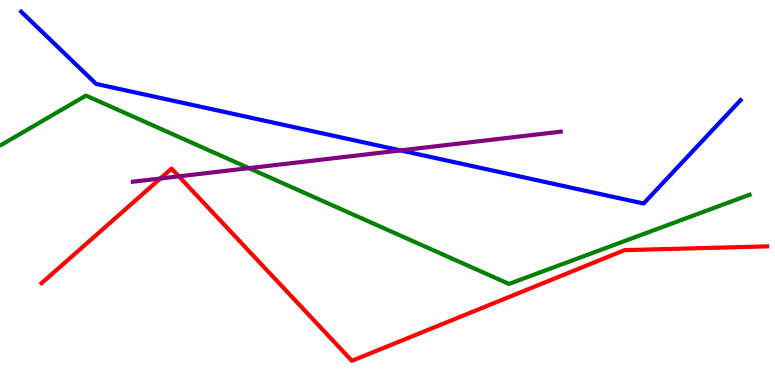[{'lines': ['blue', 'red'], 'intersections': []}, {'lines': ['green', 'red'], 'intersections': []}, {'lines': ['purple', 'red'], 'intersections': [{'x': 2.07, 'y': 5.36}, {'x': 2.31, 'y': 5.42}]}, {'lines': ['blue', 'green'], 'intersections': []}, {'lines': ['blue', 'purple'], 'intersections': [{'x': 5.17, 'y': 6.09}]}, {'lines': ['green', 'purple'], 'intersections': [{'x': 3.21, 'y': 5.63}]}]